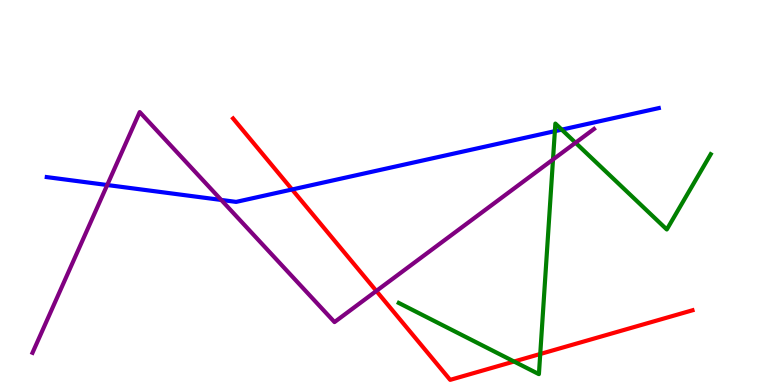[{'lines': ['blue', 'red'], 'intersections': [{'x': 3.77, 'y': 5.08}]}, {'lines': ['green', 'red'], 'intersections': [{'x': 6.63, 'y': 0.61}, {'x': 6.97, 'y': 0.805}]}, {'lines': ['purple', 'red'], 'intersections': [{'x': 4.86, 'y': 2.44}]}, {'lines': ['blue', 'green'], 'intersections': [{'x': 7.16, 'y': 6.59}, {'x': 7.25, 'y': 6.63}]}, {'lines': ['blue', 'purple'], 'intersections': [{'x': 1.38, 'y': 5.19}, {'x': 2.85, 'y': 4.81}]}, {'lines': ['green', 'purple'], 'intersections': [{'x': 7.14, 'y': 5.86}, {'x': 7.43, 'y': 6.29}]}]